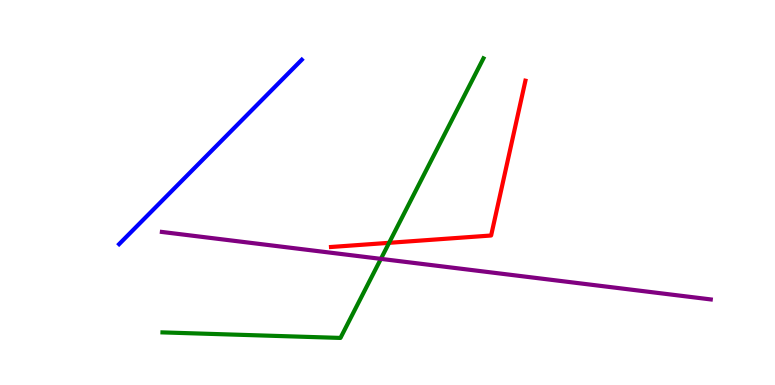[{'lines': ['blue', 'red'], 'intersections': []}, {'lines': ['green', 'red'], 'intersections': [{'x': 5.02, 'y': 3.69}]}, {'lines': ['purple', 'red'], 'intersections': []}, {'lines': ['blue', 'green'], 'intersections': []}, {'lines': ['blue', 'purple'], 'intersections': []}, {'lines': ['green', 'purple'], 'intersections': [{'x': 4.91, 'y': 3.28}]}]